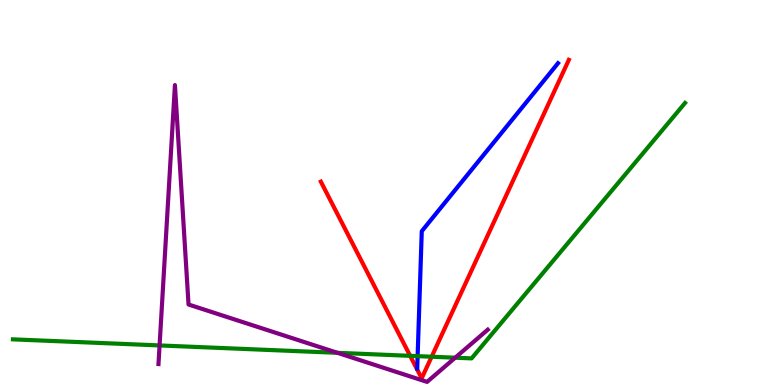[{'lines': ['blue', 'red'], 'intersections': []}, {'lines': ['green', 'red'], 'intersections': [{'x': 5.29, 'y': 0.758}, {'x': 5.57, 'y': 0.734}]}, {'lines': ['purple', 'red'], 'intersections': []}, {'lines': ['blue', 'green'], 'intersections': [{'x': 5.39, 'y': 0.75}]}, {'lines': ['blue', 'purple'], 'intersections': []}, {'lines': ['green', 'purple'], 'intersections': [{'x': 2.06, 'y': 1.03}, {'x': 4.35, 'y': 0.836}, {'x': 5.87, 'y': 0.709}]}]